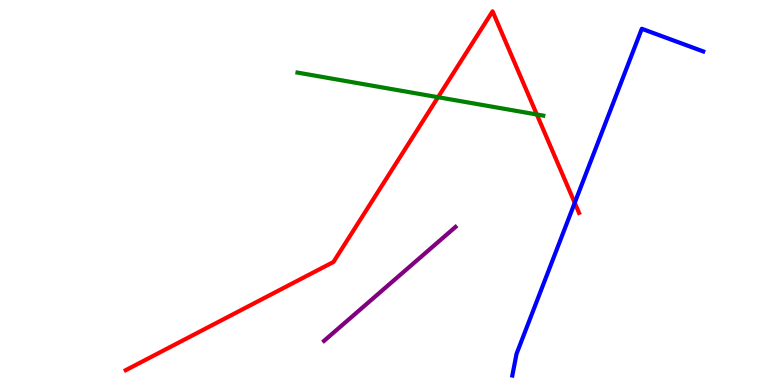[{'lines': ['blue', 'red'], 'intersections': [{'x': 7.42, 'y': 4.73}]}, {'lines': ['green', 'red'], 'intersections': [{'x': 5.65, 'y': 7.48}, {'x': 6.93, 'y': 7.03}]}, {'lines': ['purple', 'red'], 'intersections': []}, {'lines': ['blue', 'green'], 'intersections': []}, {'lines': ['blue', 'purple'], 'intersections': []}, {'lines': ['green', 'purple'], 'intersections': []}]